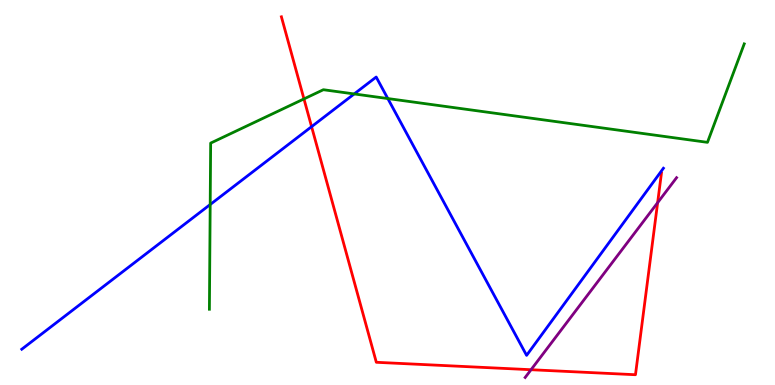[{'lines': ['blue', 'red'], 'intersections': [{'x': 4.02, 'y': 6.71}]}, {'lines': ['green', 'red'], 'intersections': [{'x': 3.92, 'y': 7.43}]}, {'lines': ['purple', 'red'], 'intersections': [{'x': 6.85, 'y': 0.397}, {'x': 8.49, 'y': 4.74}]}, {'lines': ['blue', 'green'], 'intersections': [{'x': 2.71, 'y': 4.69}, {'x': 4.57, 'y': 7.56}, {'x': 5.0, 'y': 7.44}]}, {'lines': ['blue', 'purple'], 'intersections': []}, {'lines': ['green', 'purple'], 'intersections': []}]